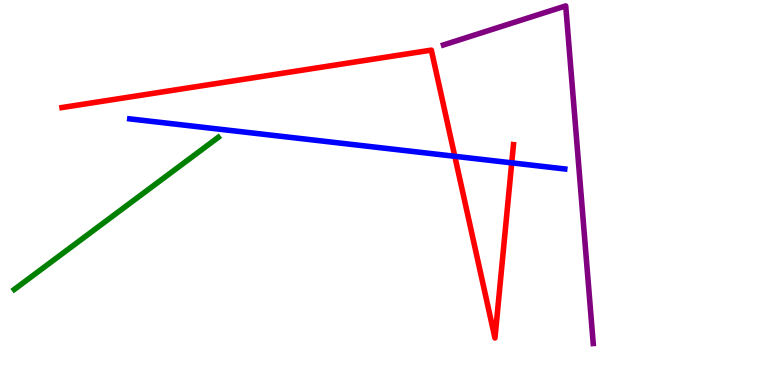[{'lines': ['blue', 'red'], 'intersections': [{'x': 5.87, 'y': 5.94}, {'x': 6.6, 'y': 5.77}]}, {'lines': ['green', 'red'], 'intersections': []}, {'lines': ['purple', 'red'], 'intersections': []}, {'lines': ['blue', 'green'], 'intersections': []}, {'lines': ['blue', 'purple'], 'intersections': []}, {'lines': ['green', 'purple'], 'intersections': []}]